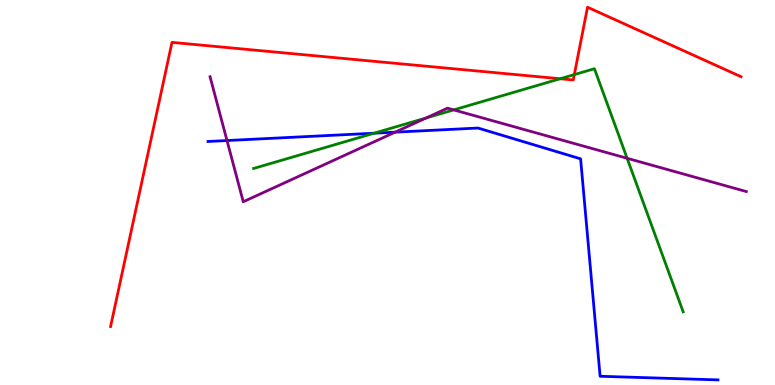[{'lines': ['blue', 'red'], 'intersections': []}, {'lines': ['green', 'red'], 'intersections': [{'x': 7.23, 'y': 7.95}, {'x': 7.41, 'y': 8.06}]}, {'lines': ['purple', 'red'], 'intersections': []}, {'lines': ['blue', 'green'], 'intersections': [{'x': 4.83, 'y': 6.54}]}, {'lines': ['blue', 'purple'], 'intersections': [{'x': 2.93, 'y': 6.35}, {'x': 5.1, 'y': 6.57}]}, {'lines': ['green', 'purple'], 'intersections': [{'x': 5.5, 'y': 6.94}, {'x': 5.85, 'y': 7.15}, {'x': 8.09, 'y': 5.89}]}]